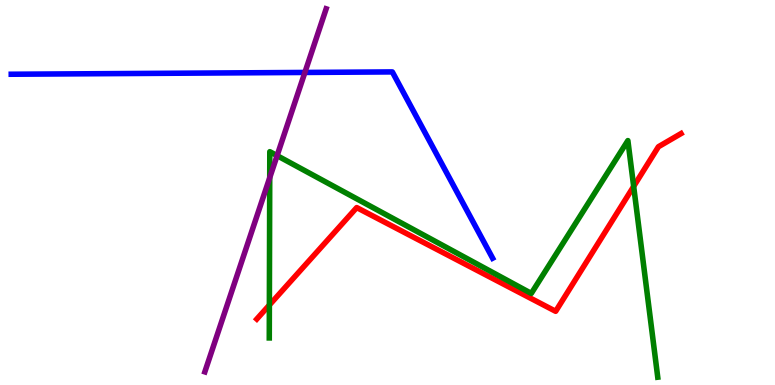[{'lines': ['blue', 'red'], 'intersections': []}, {'lines': ['green', 'red'], 'intersections': [{'x': 3.48, 'y': 2.08}, {'x': 8.18, 'y': 5.16}]}, {'lines': ['purple', 'red'], 'intersections': []}, {'lines': ['blue', 'green'], 'intersections': []}, {'lines': ['blue', 'purple'], 'intersections': [{'x': 3.93, 'y': 8.12}]}, {'lines': ['green', 'purple'], 'intersections': [{'x': 3.48, 'y': 5.38}, {'x': 3.58, 'y': 5.96}]}]